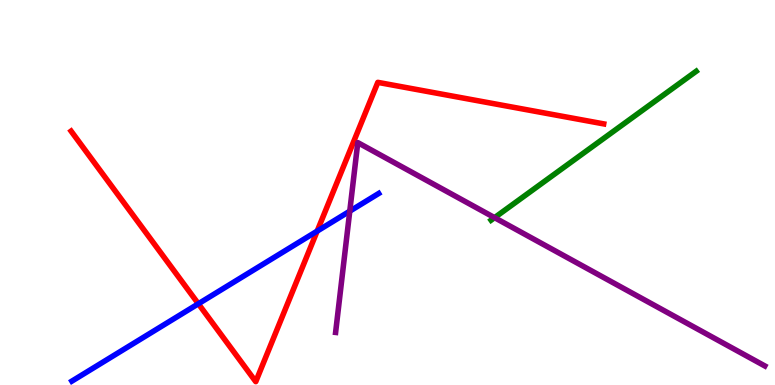[{'lines': ['blue', 'red'], 'intersections': [{'x': 2.56, 'y': 2.11}, {'x': 4.09, 'y': 4.0}]}, {'lines': ['green', 'red'], 'intersections': []}, {'lines': ['purple', 'red'], 'intersections': []}, {'lines': ['blue', 'green'], 'intersections': []}, {'lines': ['blue', 'purple'], 'intersections': [{'x': 4.51, 'y': 4.52}]}, {'lines': ['green', 'purple'], 'intersections': [{'x': 6.38, 'y': 4.35}]}]